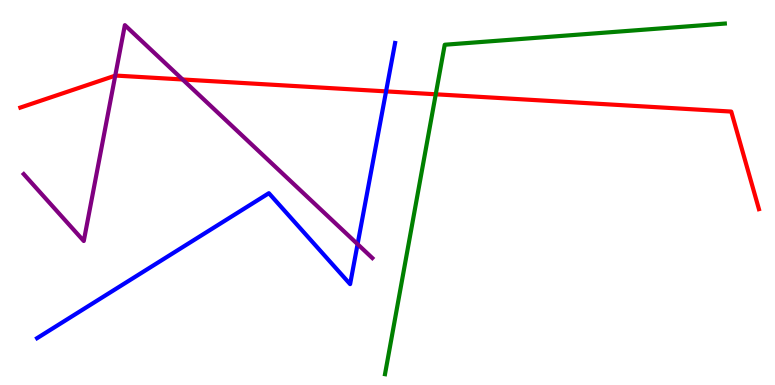[{'lines': ['blue', 'red'], 'intersections': [{'x': 4.98, 'y': 7.63}]}, {'lines': ['green', 'red'], 'intersections': [{'x': 5.62, 'y': 7.55}]}, {'lines': ['purple', 'red'], 'intersections': [{'x': 1.49, 'y': 8.03}, {'x': 2.36, 'y': 7.94}]}, {'lines': ['blue', 'green'], 'intersections': []}, {'lines': ['blue', 'purple'], 'intersections': [{'x': 4.61, 'y': 3.66}]}, {'lines': ['green', 'purple'], 'intersections': []}]